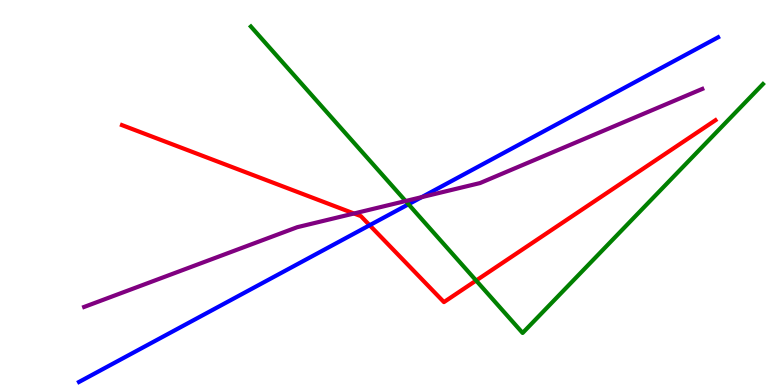[{'lines': ['blue', 'red'], 'intersections': [{'x': 4.77, 'y': 4.15}]}, {'lines': ['green', 'red'], 'intersections': [{'x': 6.14, 'y': 2.71}]}, {'lines': ['purple', 'red'], 'intersections': [{'x': 4.57, 'y': 4.45}]}, {'lines': ['blue', 'green'], 'intersections': [{'x': 5.27, 'y': 4.69}]}, {'lines': ['blue', 'purple'], 'intersections': [{'x': 5.44, 'y': 4.88}]}, {'lines': ['green', 'purple'], 'intersections': [{'x': 5.23, 'y': 4.78}]}]